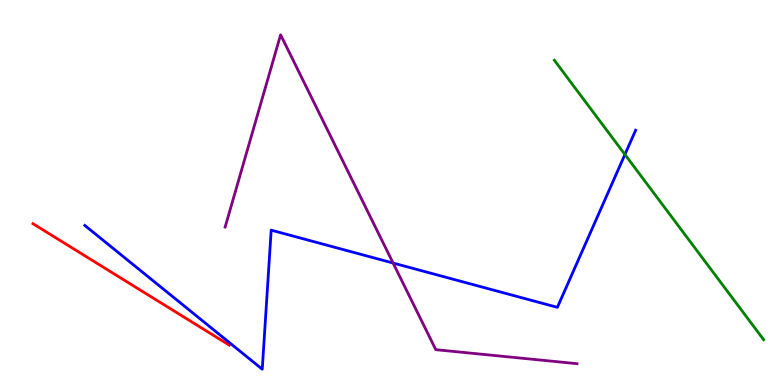[{'lines': ['blue', 'red'], 'intersections': []}, {'lines': ['green', 'red'], 'intersections': []}, {'lines': ['purple', 'red'], 'intersections': []}, {'lines': ['blue', 'green'], 'intersections': [{'x': 8.06, 'y': 5.99}]}, {'lines': ['blue', 'purple'], 'intersections': [{'x': 5.07, 'y': 3.17}]}, {'lines': ['green', 'purple'], 'intersections': []}]